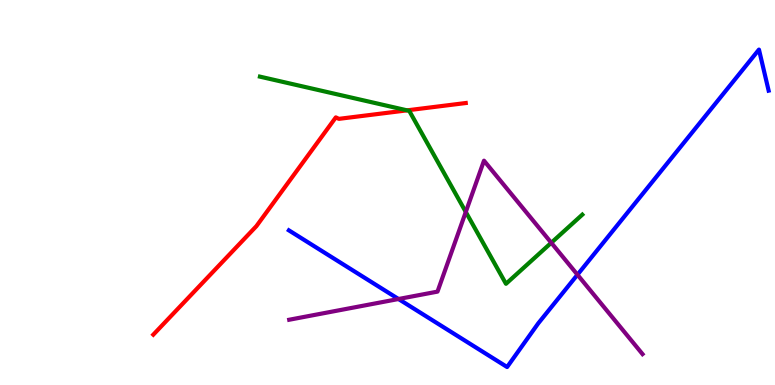[{'lines': ['blue', 'red'], 'intersections': []}, {'lines': ['green', 'red'], 'intersections': [{'x': 5.25, 'y': 7.13}]}, {'lines': ['purple', 'red'], 'intersections': []}, {'lines': ['blue', 'green'], 'intersections': []}, {'lines': ['blue', 'purple'], 'intersections': [{'x': 5.14, 'y': 2.23}, {'x': 7.45, 'y': 2.86}]}, {'lines': ['green', 'purple'], 'intersections': [{'x': 6.01, 'y': 4.49}, {'x': 7.11, 'y': 3.69}]}]